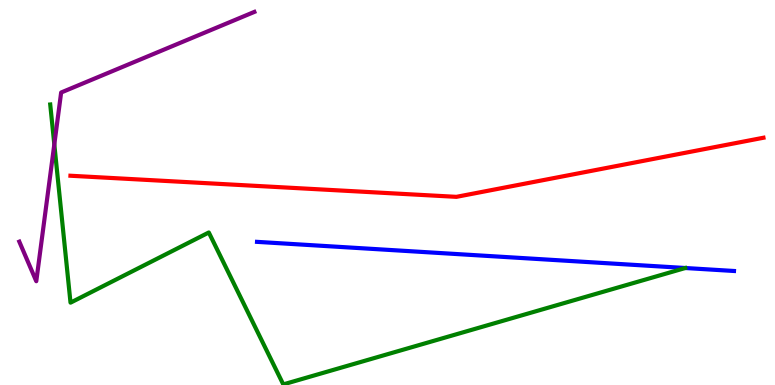[{'lines': ['blue', 'red'], 'intersections': []}, {'lines': ['green', 'red'], 'intersections': []}, {'lines': ['purple', 'red'], 'intersections': []}, {'lines': ['blue', 'green'], 'intersections': []}, {'lines': ['blue', 'purple'], 'intersections': []}, {'lines': ['green', 'purple'], 'intersections': [{'x': 0.701, 'y': 6.25}]}]